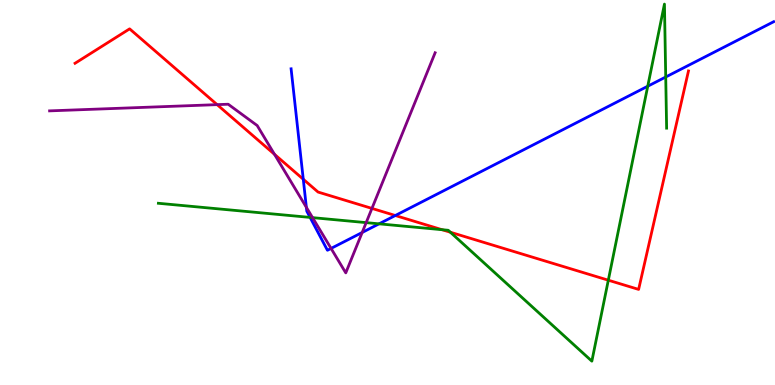[{'lines': ['blue', 'red'], 'intersections': [{'x': 3.91, 'y': 5.34}, {'x': 5.1, 'y': 4.4}]}, {'lines': ['green', 'red'], 'intersections': [{'x': 5.7, 'y': 4.03}, {'x': 5.81, 'y': 3.97}, {'x': 7.85, 'y': 2.72}]}, {'lines': ['purple', 'red'], 'intersections': [{'x': 2.8, 'y': 7.28}, {'x': 3.54, 'y': 5.99}, {'x': 4.8, 'y': 4.59}]}, {'lines': ['blue', 'green'], 'intersections': [{'x': 4.0, 'y': 4.35}, {'x': 4.89, 'y': 4.19}, {'x': 8.36, 'y': 7.76}, {'x': 8.59, 'y': 8.0}]}, {'lines': ['blue', 'purple'], 'intersections': [{'x': 3.95, 'y': 4.61}, {'x': 4.27, 'y': 3.55}, {'x': 4.67, 'y': 3.96}]}, {'lines': ['green', 'purple'], 'intersections': [{'x': 4.03, 'y': 4.35}, {'x': 4.72, 'y': 4.22}]}]